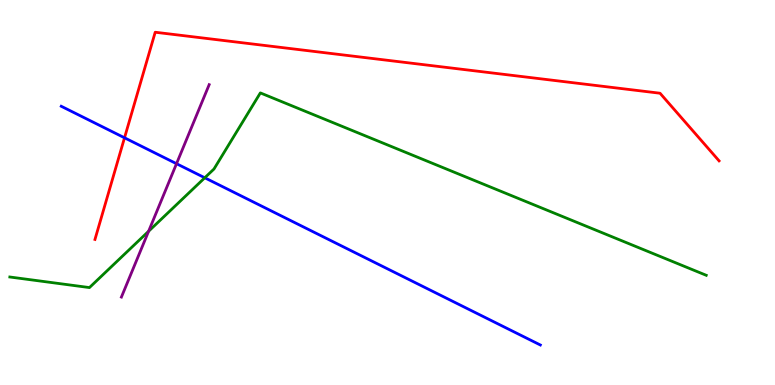[{'lines': ['blue', 'red'], 'intersections': [{'x': 1.61, 'y': 6.42}]}, {'lines': ['green', 'red'], 'intersections': []}, {'lines': ['purple', 'red'], 'intersections': []}, {'lines': ['blue', 'green'], 'intersections': [{'x': 2.64, 'y': 5.38}]}, {'lines': ['blue', 'purple'], 'intersections': [{'x': 2.28, 'y': 5.75}]}, {'lines': ['green', 'purple'], 'intersections': [{'x': 1.92, 'y': 3.99}]}]